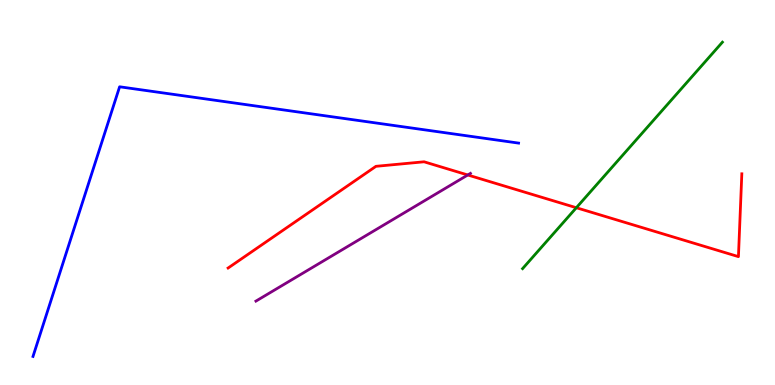[{'lines': ['blue', 'red'], 'intersections': []}, {'lines': ['green', 'red'], 'intersections': [{'x': 7.44, 'y': 4.6}]}, {'lines': ['purple', 'red'], 'intersections': [{'x': 6.04, 'y': 5.46}]}, {'lines': ['blue', 'green'], 'intersections': []}, {'lines': ['blue', 'purple'], 'intersections': []}, {'lines': ['green', 'purple'], 'intersections': []}]